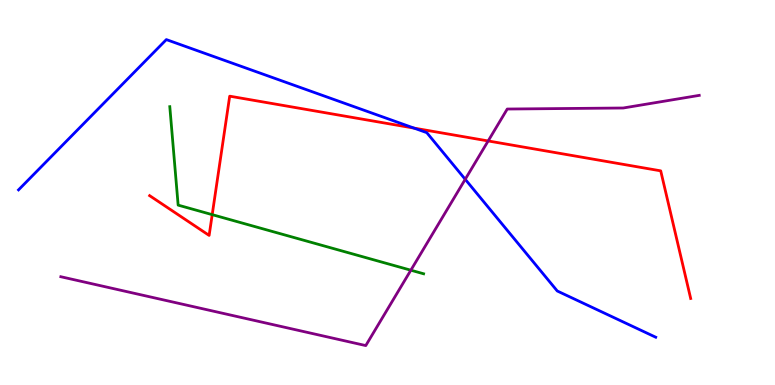[{'lines': ['blue', 'red'], 'intersections': [{'x': 5.34, 'y': 6.67}]}, {'lines': ['green', 'red'], 'intersections': [{'x': 2.74, 'y': 4.42}]}, {'lines': ['purple', 'red'], 'intersections': [{'x': 6.3, 'y': 6.34}]}, {'lines': ['blue', 'green'], 'intersections': []}, {'lines': ['blue', 'purple'], 'intersections': [{'x': 6.0, 'y': 5.34}]}, {'lines': ['green', 'purple'], 'intersections': [{'x': 5.3, 'y': 2.98}]}]